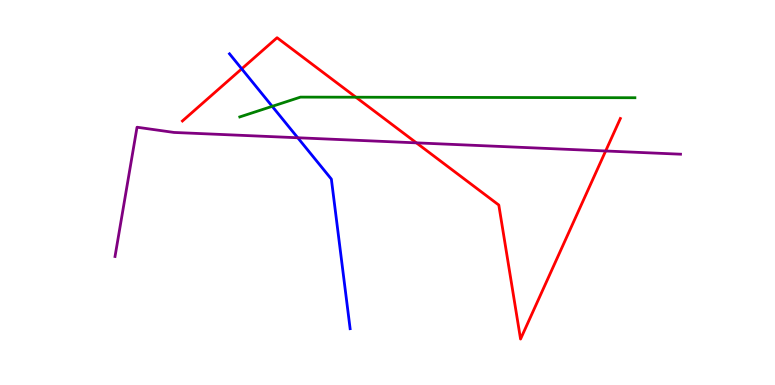[{'lines': ['blue', 'red'], 'intersections': [{'x': 3.12, 'y': 8.21}]}, {'lines': ['green', 'red'], 'intersections': [{'x': 4.59, 'y': 7.47}]}, {'lines': ['purple', 'red'], 'intersections': [{'x': 5.37, 'y': 6.29}, {'x': 7.81, 'y': 6.08}]}, {'lines': ['blue', 'green'], 'intersections': [{'x': 3.51, 'y': 7.24}]}, {'lines': ['blue', 'purple'], 'intersections': [{'x': 3.84, 'y': 6.42}]}, {'lines': ['green', 'purple'], 'intersections': []}]